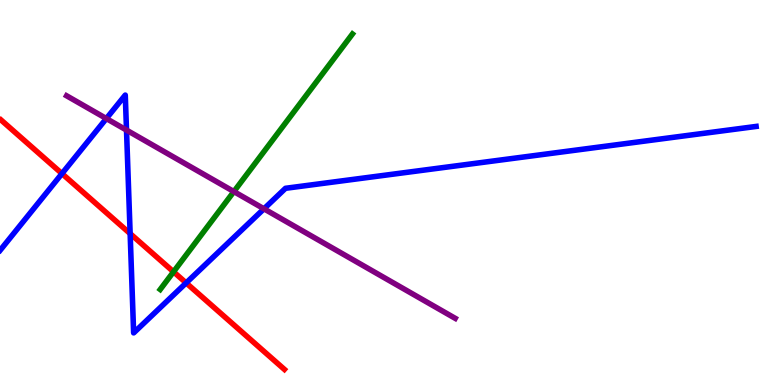[{'lines': ['blue', 'red'], 'intersections': [{'x': 0.8, 'y': 5.49}, {'x': 1.68, 'y': 3.93}, {'x': 2.4, 'y': 2.65}]}, {'lines': ['green', 'red'], 'intersections': [{'x': 2.24, 'y': 2.94}]}, {'lines': ['purple', 'red'], 'intersections': []}, {'lines': ['blue', 'green'], 'intersections': []}, {'lines': ['blue', 'purple'], 'intersections': [{'x': 1.37, 'y': 6.92}, {'x': 1.63, 'y': 6.62}, {'x': 3.41, 'y': 4.58}]}, {'lines': ['green', 'purple'], 'intersections': [{'x': 3.02, 'y': 5.02}]}]